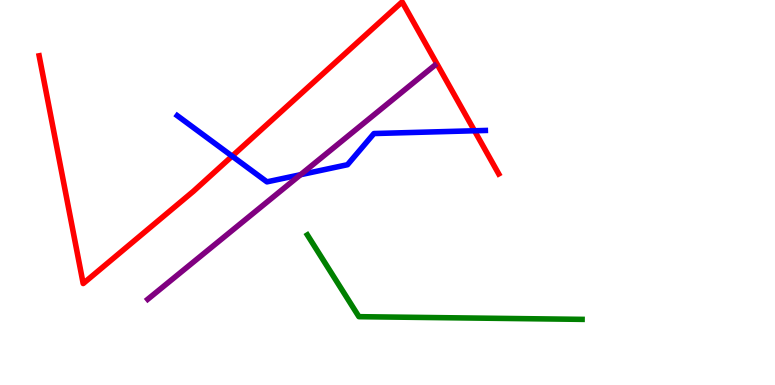[{'lines': ['blue', 'red'], 'intersections': [{'x': 3.0, 'y': 5.94}, {'x': 6.12, 'y': 6.6}]}, {'lines': ['green', 'red'], 'intersections': []}, {'lines': ['purple', 'red'], 'intersections': []}, {'lines': ['blue', 'green'], 'intersections': []}, {'lines': ['blue', 'purple'], 'intersections': [{'x': 3.88, 'y': 5.46}]}, {'lines': ['green', 'purple'], 'intersections': []}]